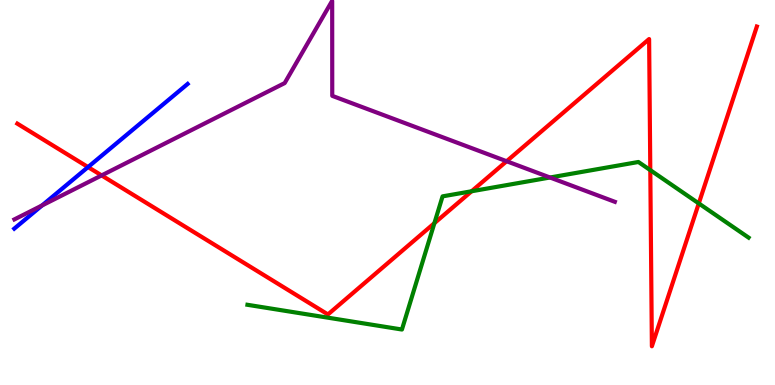[{'lines': ['blue', 'red'], 'intersections': [{'x': 1.14, 'y': 5.66}]}, {'lines': ['green', 'red'], 'intersections': [{'x': 5.61, 'y': 4.2}, {'x': 6.09, 'y': 5.03}, {'x': 8.39, 'y': 5.58}, {'x': 9.02, 'y': 4.72}]}, {'lines': ['purple', 'red'], 'intersections': [{'x': 1.31, 'y': 5.44}, {'x': 6.54, 'y': 5.81}]}, {'lines': ['blue', 'green'], 'intersections': []}, {'lines': ['blue', 'purple'], 'intersections': [{'x': 0.543, 'y': 4.66}]}, {'lines': ['green', 'purple'], 'intersections': [{'x': 7.1, 'y': 5.39}]}]